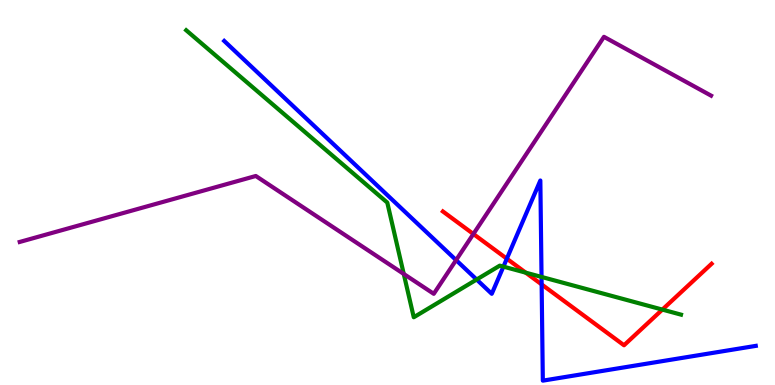[{'lines': ['blue', 'red'], 'intersections': [{'x': 6.54, 'y': 3.28}, {'x': 6.99, 'y': 2.61}]}, {'lines': ['green', 'red'], 'intersections': [{'x': 6.78, 'y': 2.92}, {'x': 8.55, 'y': 1.96}]}, {'lines': ['purple', 'red'], 'intersections': [{'x': 6.11, 'y': 3.92}]}, {'lines': ['blue', 'green'], 'intersections': [{'x': 6.15, 'y': 2.74}, {'x': 6.5, 'y': 3.07}, {'x': 6.99, 'y': 2.81}]}, {'lines': ['blue', 'purple'], 'intersections': [{'x': 5.89, 'y': 3.24}]}, {'lines': ['green', 'purple'], 'intersections': [{'x': 5.21, 'y': 2.88}]}]